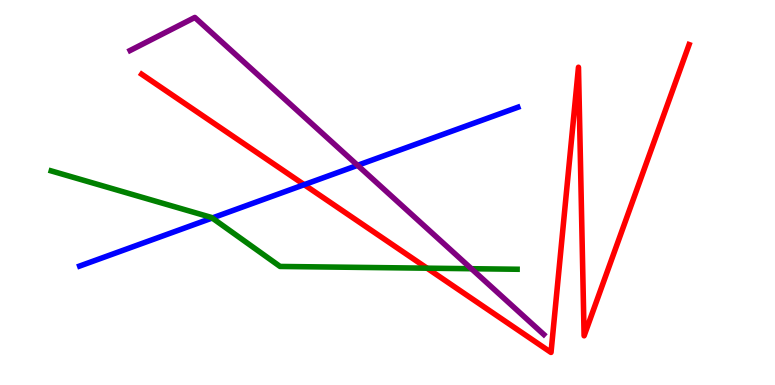[{'lines': ['blue', 'red'], 'intersections': [{'x': 3.93, 'y': 5.2}]}, {'lines': ['green', 'red'], 'intersections': [{'x': 5.51, 'y': 3.03}]}, {'lines': ['purple', 'red'], 'intersections': []}, {'lines': ['blue', 'green'], 'intersections': [{'x': 2.74, 'y': 4.34}]}, {'lines': ['blue', 'purple'], 'intersections': [{'x': 4.61, 'y': 5.71}]}, {'lines': ['green', 'purple'], 'intersections': [{'x': 6.08, 'y': 3.02}]}]